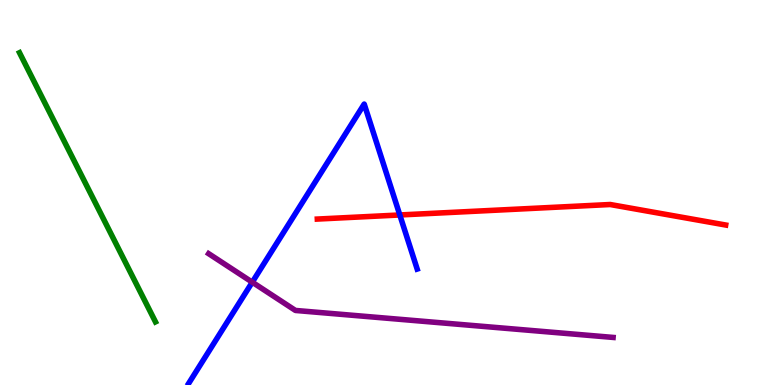[{'lines': ['blue', 'red'], 'intersections': [{'x': 5.16, 'y': 4.42}]}, {'lines': ['green', 'red'], 'intersections': []}, {'lines': ['purple', 'red'], 'intersections': []}, {'lines': ['blue', 'green'], 'intersections': []}, {'lines': ['blue', 'purple'], 'intersections': [{'x': 3.26, 'y': 2.67}]}, {'lines': ['green', 'purple'], 'intersections': []}]